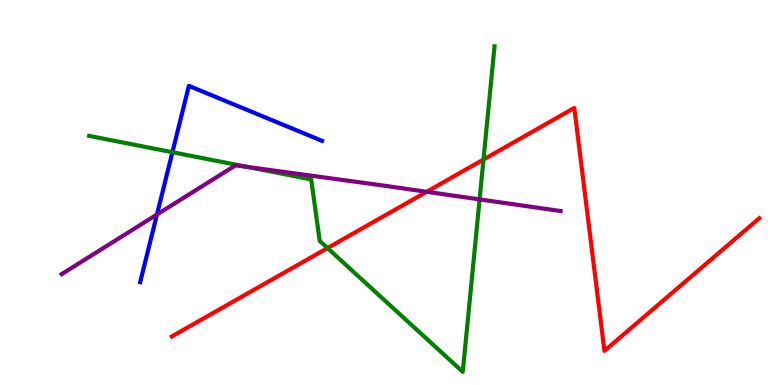[{'lines': ['blue', 'red'], 'intersections': []}, {'lines': ['green', 'red'], 'intersections': [{'x': 4.23, 'y': 3.56}, {'x': 6.24, 'y': 5.86}]}, {'lines': ['purple', 'red'], 'intersections': [{'x': 5.51, 'y': 5.02}]}, {'lines': ['blue', 'green'], 'intersections': [{'x': 2.22, 'y': 6.05}]}, {'lines': ['blue', 'purple'], 'intersections': [{'x': 2.03, 'y': 4.43}]}, {'lines': ['green', 'purple'], 'intersections': [{'x': 3.19, 'y': 5.66}, {'x': 6.19, 'y': 4.82}]}]